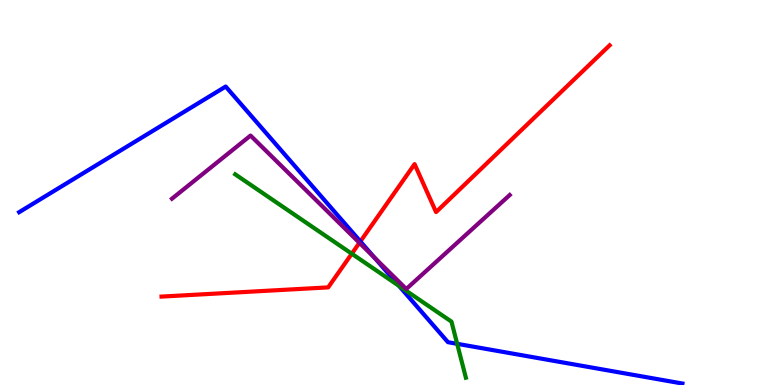[{'lines': ['blue', 'red'], 'intersections': [{'x': 4.65, 'y': 3.73}]}, {'lines': ['green', 'red'], 'intersections': [{'x': 4.54, 'y': 3.41}]}, {'lines': ['purple', 'red'], 'intersections': [{'x': 4.64, 'y': 3.69}]}, {'lines': ['blue', 'green'], 'intersections': [{'x': 5.15, 'y': 2.57}, {'x': 5.9, 'y': 1.07}]}, {'lines': ['blue', 'purple'], 'intersections': [{'x': 4.83, 'y': 3.31}]}, {'lines': ['green', 'purple'], 'intersections': []}]